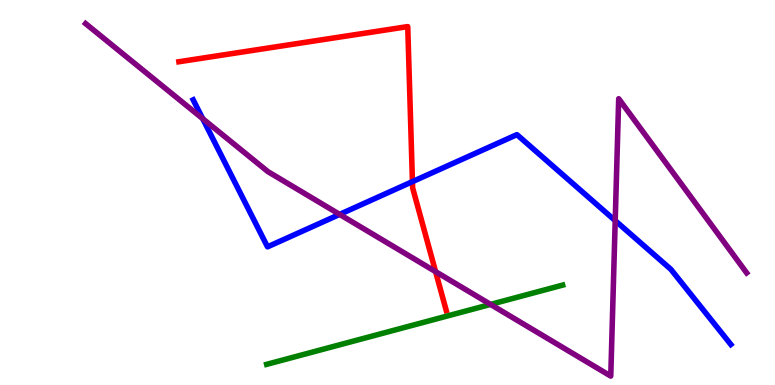[{'lines': ['blue', 'red'], 'intersections': [{'x': 5.32, 'y': 5.28}]}, {'lines': ['green', 'red'], 'intersections': []}, {'lines': ['purple', 'red'], 'intersections': [{'x': 5.62, 'y': 2.94}]}, {'lines': ['blue', 'green'], 'intersections': []}, {'lines': ['blue', 'purple'], 'intersections': [{'x': 2.62, 'y': 6.92}, {'x': 4.38, 'y': 4.43}, {'x': 7.94, 'y': 4.27}]}, {'lines': ['green', 'purple'], 'intersections': [{'x': 6.33, 'y': 2.09}]}]